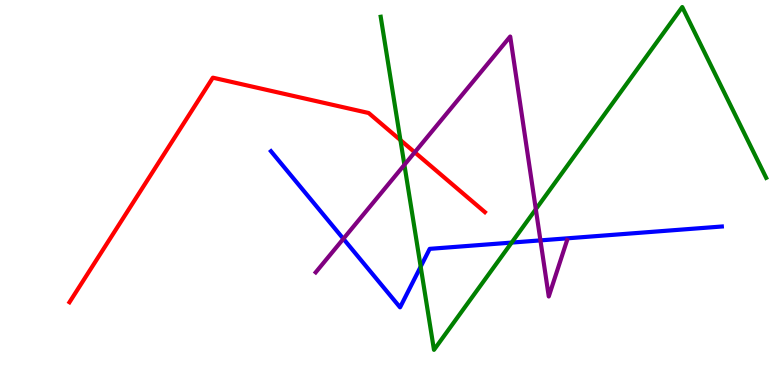[{'lines': ['blue', 'red'], 'intersections': []}, {'lines': ['green', 'red'], 'intersections': [{'x': 5.17, 'y': 6.36}]}, {'lines': ['purple', 'red'], 'intersections': [{'x': 5.35, 'y': 6.04}]}, {'lines': ['blue', 'green'], 'intersections': [{'x': 5.43, 'y': 3.07}, {'x': 6.6, 'y': 3.7}]}, {'lines': ['blue', 'purple'], 'intersections': [{'x': 4.43, 'y': 3.8}, {'x': 6.97, 'y': 3.76}]}, {'lines': ['green', 'purple'], 'intersections': [{'x': 5.22, 'y': 5.72}, {'x': 6.91, 'y': 4.57}]}]